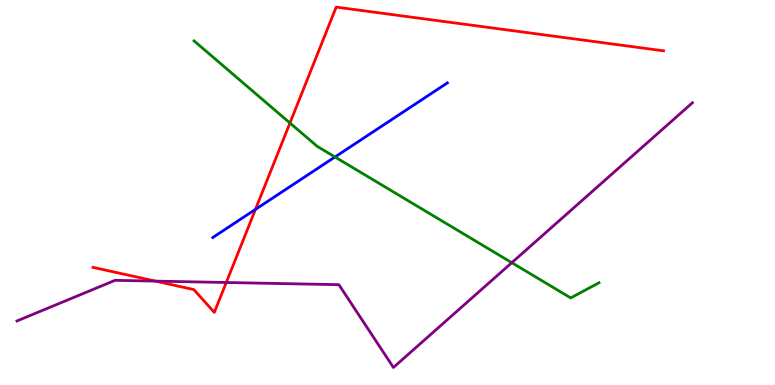[{'lines': ['blue', 'red'], 'intersections': [{'x': 3.3, 'y': 4.56}]}, {'lines': ['green', 'red'], 'intersections': [{'x': 3.74, 'y': 6.81}]}, {'lines': ['purple', 'red'], 'intersections': [{'x': 2.01, 'y': 2.7}, {'x': 2.92, 'y': 2.66}]}, {'lines': ['blue', 'green'], 'intersections': [{'x': 4.32, 'y': 5.92}]}, {'lines': ['blue', 'purple'], 'intersections': []}, {'lines': ['green', 'purple'], 'intersections': [{'x': 6.6, 'y': 3.18}]}]